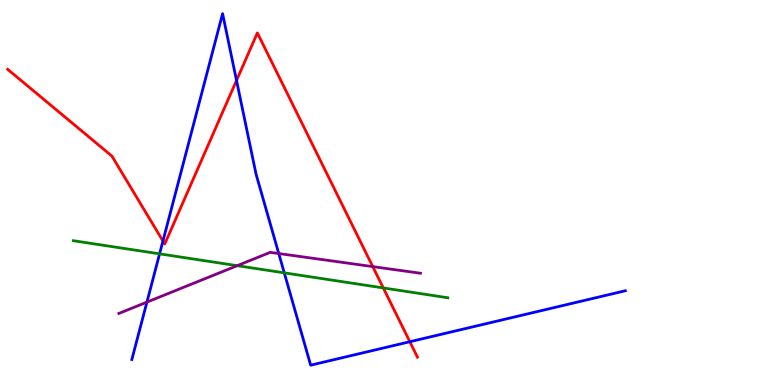[{'lines': ['blue', 'red'], 'intersections': [{'x': 2.1, 'y': 3.74}, {'x': 3.05, 'y': 7.91}, {'x': 5.29, 'y': 1.12}]}, {'lines': ['green', 'red'], 'intersections': [{'x': 4.95, 'y': 2.52}]}, {'lines': ['purple', 'red'], 'intersections': [{'x': 4.81, 'y': 3.08}]}, {'lines': ['blue', 'green'], 'intersections': [{'x': 2.06, 'y': 3.41}, {'x': 3.67, 'y': 2.91}]}, {'lines': ['blue', 'purple'], 'intersections': [{'x': 1.9, 'y': 2.15}, {'x': 3.6, 'y': 3.41}]}, {'lines': ['green', 'purple'], 'intersections': [{'x': 3.06, 'y': 3.1}]}]